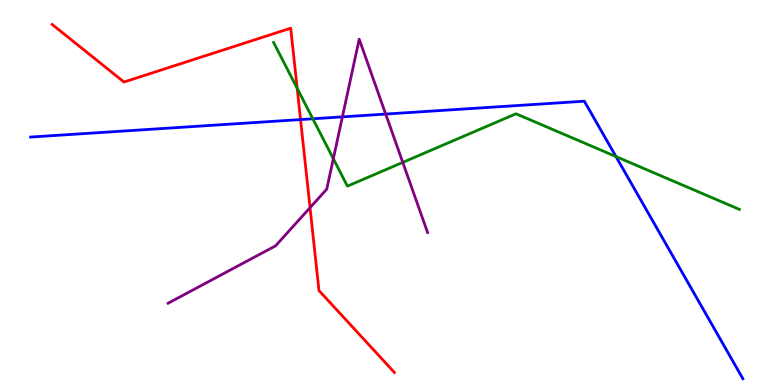[{'lines': ['blue', 'red'], 'intersections': [{'x': 3.88, 'y': 6.89}]}, {'lines': ['green', 'red'], 'intersections': [{'x': 3.83, 'y': 7.71}]}, {'lines': ['purple', 'red'], 'intersections': [{'x': 4.0, 'y': 4.61}]}, {'lines': ['blue', 'green'], 'intersections': [{'x': 4.04, 'y': 6.91}, {'x': 7.95, 'y': 5.93}]}, {'lines': ['blue', 'purple'], 'intersections': [{'x': 4.42, 'y': 6.96}, {'x': 4.98, 'y': 7.04}]}, {'lines': ['green', 'purple'], 'intersections': [{'x': 4.3, 'y': 5.88}, {'x': 5.2, 'y': 5.78}]}]